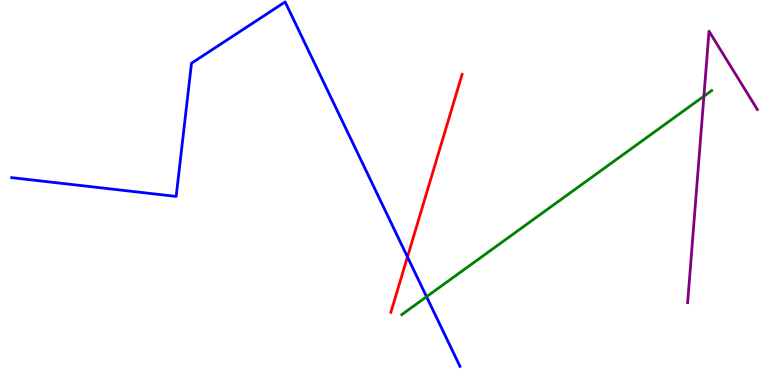[{'lines': ['blue', 'red'], 'intersections': [{'x': 5.26, 'y': 3.33}]}, {'lines': ['green', 'red'], 'intersections': []}, {'lines': ['purple', 'red'], 'intersections': []}, {'lines': ['blue', 'green'], 'intersections': [{'x': 5.5, 'y': 2.29}]}, {'lines': ['blue', 'purple'], 'intersections': []}, {'lines': ['green', 'purple'], 'intersections': [{'x': 9.08, 'y': 7.5}]}]